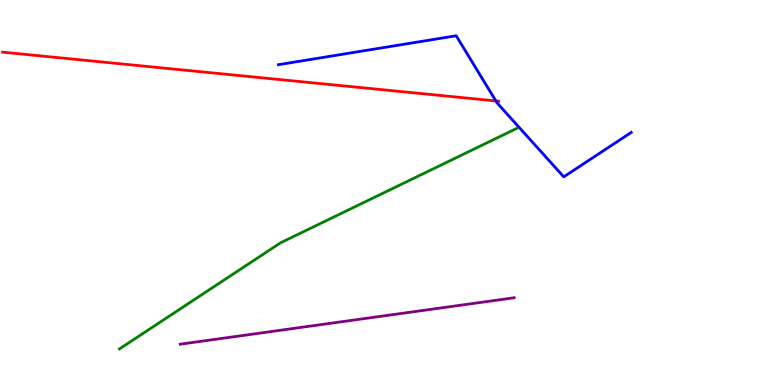[{'lines': ['blue', 'red'], 'intersections': [{'x': 6.4, 'y': 7.38}]}, {'lines': ['green', 'red'], 'intersections': []}, {'lines': ['purple', 'red'], 'intersections': []}, {'lines': ['blue', 'green'], 'intersections': []}, {'lines': ['blue', 'purple'], 'intersections': []}, {'lines': ['green', 'purple'], 'intersections': []}]